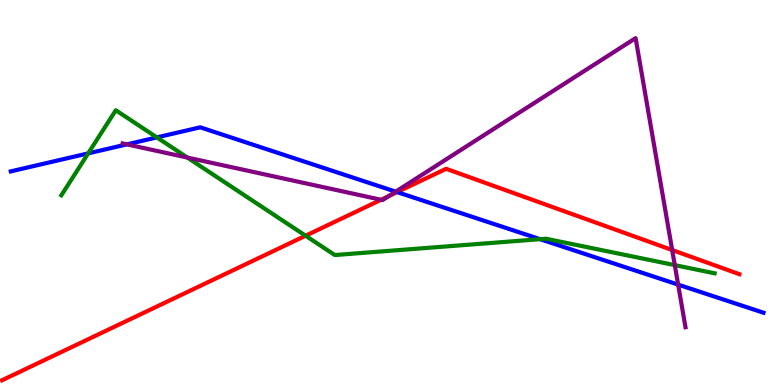[{'lines': ['blue', 'red'], 'intersections': [{'x': 5.12, 'y': 5.01}]}, {'lines': ['green', 'red'], 'intersections': [{'x': 3.94, 'y': 3.88}]}, {'lines': ['purple', 'red'], 'intersections': [{'x': 4.92, 'y': 4.81}, {'x': 5.02, 'y': 4.91}, {'x': 8.67, 'y': 3.51}]}, {'lines': ['blue', 'green'], 'intersections': [{'x': 1.14, 'y': 6.02}, {'x': 2.02, 'y': 6.43}, {'x': 6.97, 'y': 3.79}]}, {'lines': ['blue', 'purple'], 'intersections': [{'x': 1.64, 'y': 6.25}, {'x': 5.11, 'y': 5.02}, {'x': 8.75, 'y': 2.61}]}, {'lines': ['green', 'purple'], 'intersections': [{'x': 2.42, 'y': 5.91}, {'x': 8.71, 'y': 3.11}]}]